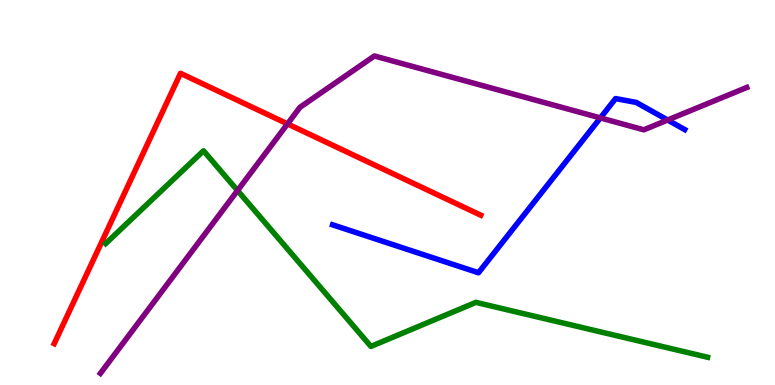[{'lines': ['blue', 'red'], 'intersections': []}, {'lines': ['green', 'red'], 'intersections': []}, {'lines': ['purple', 'red'], 'intersections': [{'x': 3.71, 'y': 6.78}]}, {'lines': ['blue', 'green'], 'intersections': []}, {'lines': ['blue', 'purple'], 'intersections': [{'x': 7.75, 'y': 6.94}, {'x': 8.61, 'y': 6.88}]}, {'lines': ['green', 'purple'], 'intersections': [{'x': 3.06, 'y': 5.05}]}]